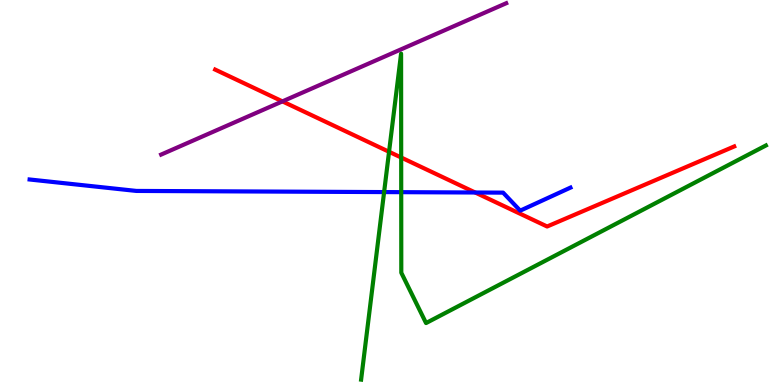[{'lines': ['blue', 'red'], 'intersections': [{'x': 6.13, 'y': 5.0}]}, {'lines': ['green', 'red'], 'intersections': [{'x': 5.02, 'y': 6.06}, {'x': 5.18, 'y': 5.91}]}, {'lines': ['purple', 'red'], 'intersections': [{'x': 3.64, 'y': 7.37}]}, {'lines': ['blue', 'green'], 'intersections': [{'x': 4.96, 'y': 5.01}, {'x': 5.18, 'y': 5.01}]}, {'lines': ['blue', 'purple'], 'intersections': []}, {'lines': ['green', 'purple'], 'intersections': []}]